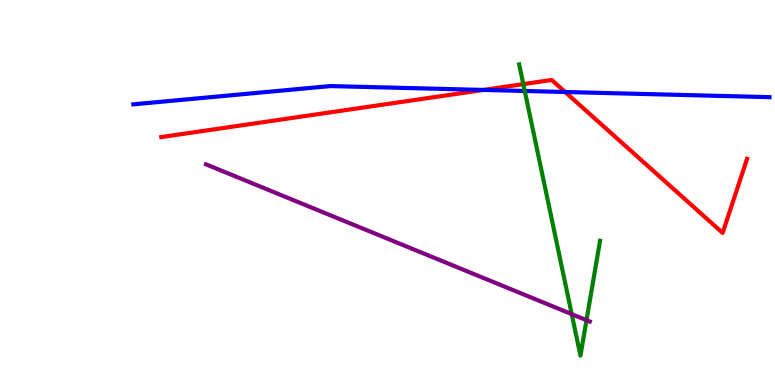[{'lines': ['blue', 'red'], 'intersections': [{'x': 6.24, 'y': 7.66}, {'x': 7.29, 'y': 7.61}]}, {'lines': ['green', 'red'], 'intersections': [{'x': 6.75, 'y': 7.82}]}, {'lines': ['purple', 'red'], 'intersections': []}, {'lines': ['blue', 'green'], 'intersections': [{'x': 6.77, 'y': 7.64}]}, {'lines': ['blue', 'purple'], 'intersections': []}, {'lines': ['green', 'purple'], 'intersections': [{'x': 7.38, 'y': 1.84}, {'x': 7.57, 'y': 1.68}]}]